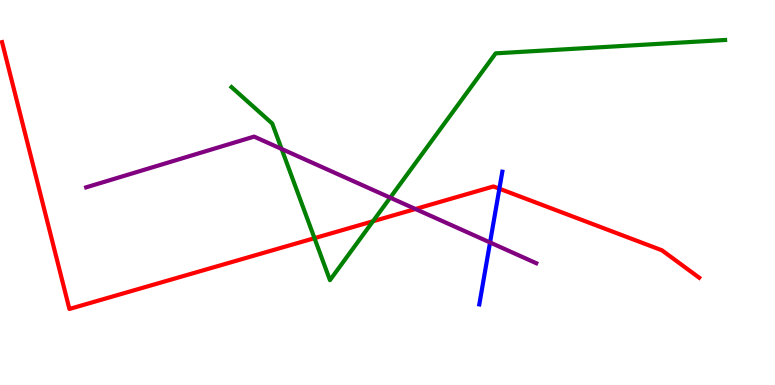[{'lines': ['blue', 'red'], 'intersections': [{'x': 6.44, 'y': 5.1}]}, {'lines': ['green', 'red'], 'intersections': [{'x': 4.06, 'y': 3.81}, {'x': 4.81, 'y': 4.25}]}, {'lines': ['purple', 'red'], 'intersections': [{'x': 5.36, 'y': 4.57}]}, {'lines': ['blue', 'green'], 'intersections': []}, {'lines': ['blue', 'purple'], 'intersections': [{'x': 6.32, 'y': 3.7}]}, {'lines': ['green', 'purple'], 'intersections': [{'x': 3.63, 'y': 6.13}, {'x': 5.03, 'y': 4.87}]}]